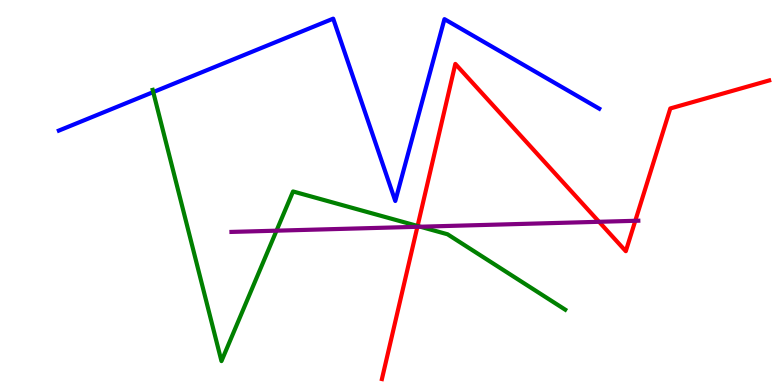[{'lines': ['blue', 'red'], 'intersections': []}, {'lines': ['green', 'red'], 'intersections': [{'x': 5.39, 'y': 4.13}]}, {'lines': ['purple', 'red'], 'intersections': [{'x': 5.39, 'y': 4.11}, {'x': 7.73, 'y': 4.24}, {'x': 8.2, 'y': 4.27}]}, {'lines': ['blue', 'green'], 'intersections': [{'x': 1.98, 'y': 7.61}]}, {'lines': ['blue', 'purple'], 'intersections': []}, {'lines': ['green', 'purple'], 'intersections': [{'x': 3.57, 'y': 4.01}, {'x': 5.42, 'y': 4.11}]}]